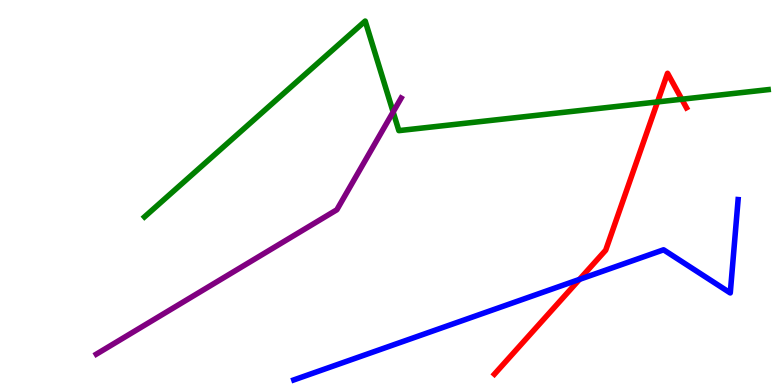[{'lines': ['blue', 'red'], 'intersections': [{'x': 7.48, 'y': 2.74}]}, {'lines': ['green', 'red'], 'intersections': [{'x': 8.48, 'y': 7.35}, {'x': 8.8, 'y': 7.42}]}, {'lines': ['purple', 'red'], 'intersections': []}, {'lines': ['blue', 'green'], 'intersections': []}, {'lines': ['blue', 'purple'], 'intersections': []}, {'lines': ['green', 'purple'], 'intersections': [{'x': 5.07, 'y': 7.09}]}]